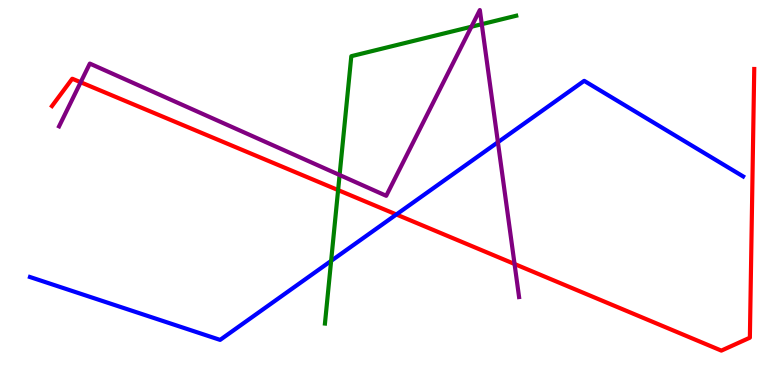[{'lines': ['blue', 'red'], 'intersections': [{'x': 5.11, 'y': 4.43}]}, {'lines': ['green', 'red'], 'intersections': [{'x': 4.36, 'y': 5.06}]}, {'lines': ['purple', 'red'], 'intersections': [{'x': 1.04, 'y': 7.86}, {'x': 6.64, 'y': 3.14}]}, {'lines': ['blue', 'green'], 'intersections': [{'x': 4.27, 'y': 3.22}]}, {'lines': ['blue', 'purple'], 'intersections': [{'x': 6.42, 'y': 6.31}]}, {'lines': ['green', 'purple'], 'intersections': [{'x': 4.38, 'y': 5.45}, {'x': 6.08, 'y': 9.31}, {'x': 6.22, 'y': 9.37}]}]